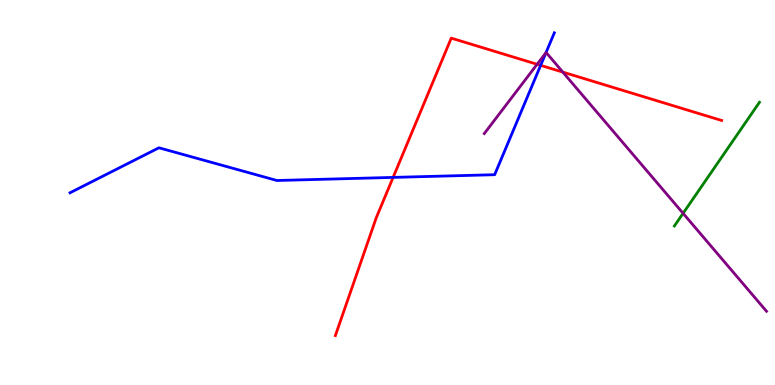[{'lines': ['blue', 'red'], 'intersections': [{'x': 5.07, 'y': 5.39}, {'x': 6.98, 'y': 8.3}]}, {'lines': ['green', 'red'], 'intersections': []}, {'lines': ['purple', 'red'], 'intersections': [{'x': 6.93, 'y': 8.33}, {'x': 7.26, 'y': 8.13}]}, {'lines': ['blue', 'green'], 'intersections': []}, {'lines': ['blue', 'purple'], 'intersections': [{'x': 7.05, 'y': 8.63}]}, {'lines': ['green', 'purple'], 'intersections': [{'x': 8.81, 'y': 4.46}]}]